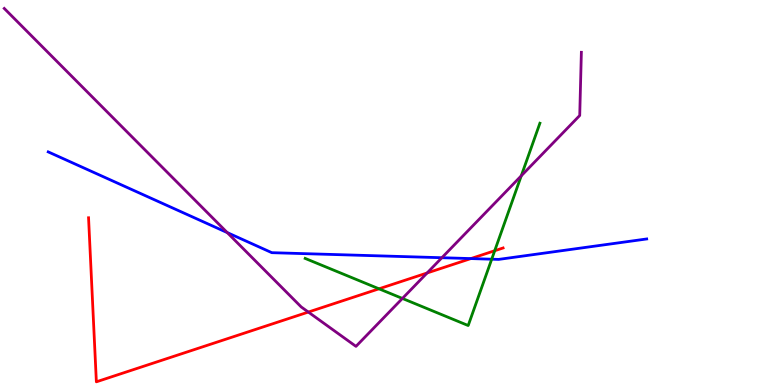[{'lines': ['blue', 'red'], 'intersections': [{'x': 6.08, 'y': 3.28}]}, {'lines': ['green', 'red'], 'intersections': [{'x': 4.89, 'y': 2.5}, {'x': 6.38, 'y': 3.49}]}, {'lines': ['purple', 'red'], 'intersections': [{'x': 3.98, 'y': 1.89}, {'x': 5.51, 'y': 2.91}]}, {'lines': ['blue', 'green'], 'intersections': [{'x': 6.34, 'y': 3.27}]}, {'lines': ['blue', 'purple'], 'intersections': [{'x': 2.93, 'y': 3.96}, {'x': 5.7, 'y': 3.31}]}, {'lines': ['green', 'purple'], 'intersections': [{'x': 5.19, 'y': 2.25}, {'x': 6.73, 'y': 5.43}]}]